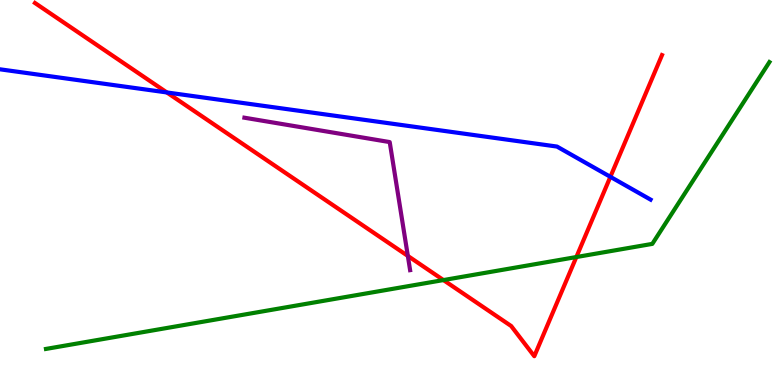[{'lines': ['blue', 'red'], 'intersections': [{'x': 2.15, 'y': 7.6}, {'x': 7.88, 'y': 5.41}]}, {'lines': ['green', 'red'], 'intersections': [{'x': 5.72, 'y': 2.73}, {'x': 7.44, 'y': 3.32}]}, {'lines': ['purple', 'red'], 'intersections': [{'x': 5.26, 'y': 3.35}]}, {'lines': ['blue', 'green'], 'intersections': []}, {'lines': ['blue', 'purple'], 'intersections': []}, {'lines': ['green', 'purple'], 'intersections': []}]